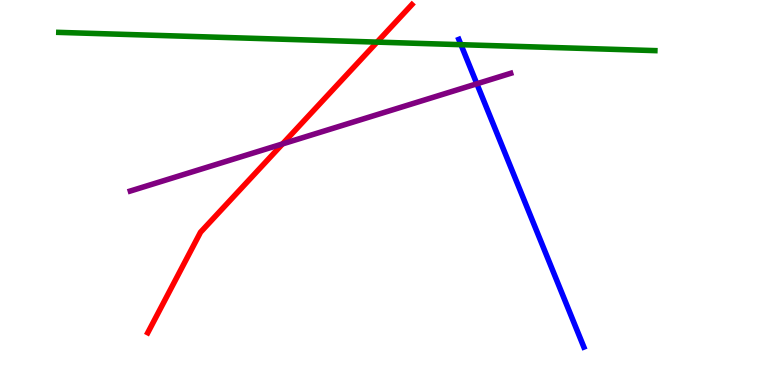[{'lines': ['blue', 'red'], 'intersections': []}, {'lines': ['green', 'red'], 'intersections': [{'x': 4.87, 'y': 8.91}]}, {'lines': ['purple', 'red'], 'intersections': [{'x': 3.65, 'y': 6.26}]}, {'lines': ['blue', 'green'], 'intersections': [{'x': 5.95, 'y': 8.84}]}, {'lines': ['blue', 'purple'], 'intersections': [{'x': 6.15, 'y': 7.82}]}, {'lines': ['green', 'purple'], 'intersections': []}]